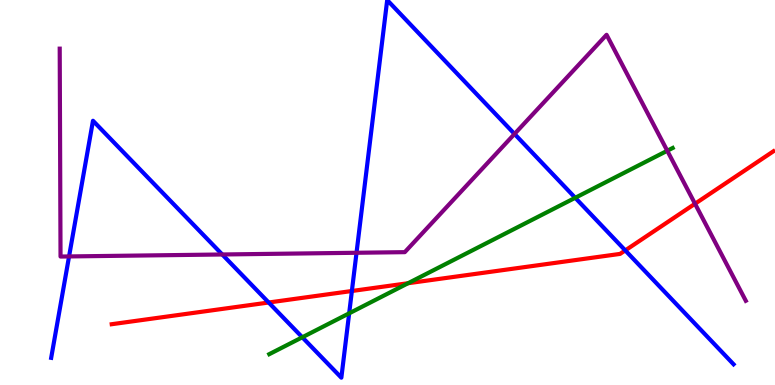[{'lines': ['blue', 'red'], 'intersections': [{'x': 3.47, 'y': 2.14}, {'x': 4.54, 'y': 2.44}, {'x': 8.07, 'y': 3.5}]}, {'lines': ['green', 'red'], 'intersections': [{'x': 5.27, 'y': 2.64}]}, {'lines': ['purple', 'red'], 'intersections': [{'x': 8.97, 'y': 4.71}]}, {'lines': ['blue', 'green'], 'intersections': [{'x': 3.9, 'y': 1.24}, {'x': 4.51, 'y': 1.86}, {'x': 7.42, 'y': 4.86}]}, {'lines': ['blue', 'purple'], 'intersections': [{'x': 0.891, 'y': 3.34}, {'x': 2.87, 'y': 3.39}, {'x': 4.6, 'y': 3.43}, {'x': 6.64, 'y': 6.52}]}, {'lines': ['green', 'purple'], 'intersections': [{'x': 8.61, 'y': 6.08}]}]